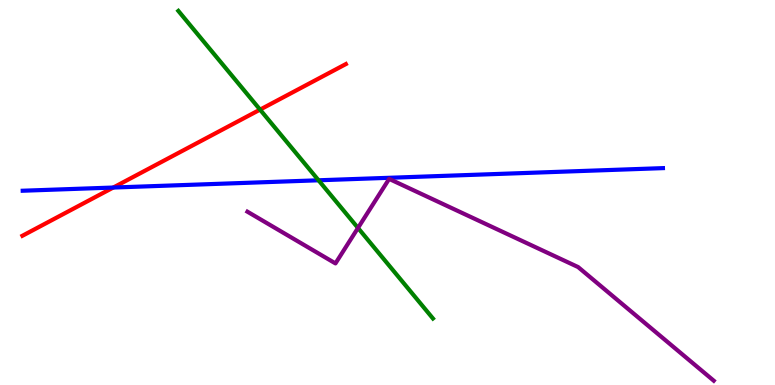[{'lines': ['blue', 'red'], 'intersections': [{'x': 1.46, 'y': 5.13}]}, {'lines': ['green', 'red'], 'intersections': [{'x': 3.36, 'y': 7.15}]}, {'lines': ['purple', 'red'], 'intersections': []}, {'lines': ['blue', 'green'], 'intersections': [{'x': 4.11, 'y': 5.32}]}, {'lines': ['blue', 'purple'], 'intersections': []}, {'lines': ['green', 'purple'], 'intersections': [{'x': 4.62, 'y': 4.08}]}]